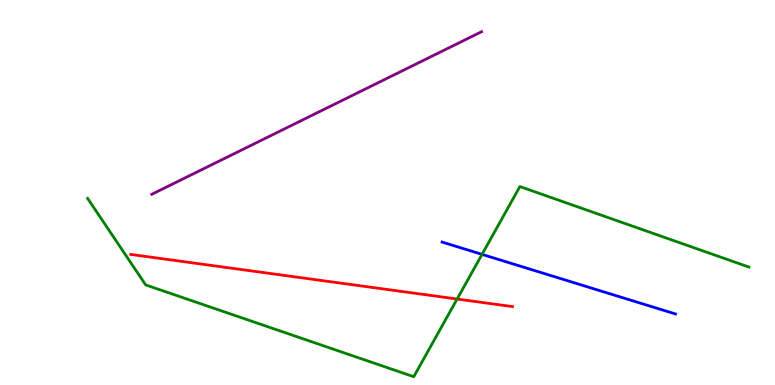[{'lines': ['blue', 'red'], 'intersections': []}, {'lines': ['green', 'red'], 'intersections': [{'x': 5.9, 'y': 2.23}]}, {'lines': ['purple', 'red'], 'intersections': []}, {'lines': ['blue', 'green'], 'intersections': [{'x': 6.22, 'y': 3.39}]}, {'lines': ['blue', 'purple'], 'intersections': []}, {'lines': ['green', 'purple'], 'intersections': []}]